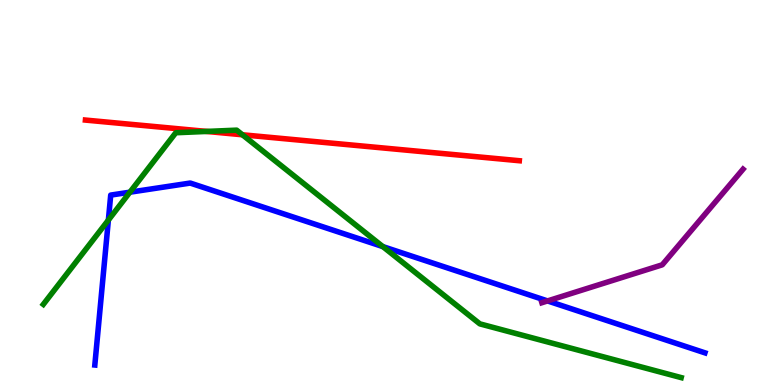[{'lines': ['blue', 'red'], 'intersections': []}, {'lines': ['green', 'red'], 'intersections': [{'x': 2.67, 'y': 6.59}, {'x': 3.13, 'y': 6.5}]}, {'lines': ['purple', 'red'], 'intersections': []}, {'lines': ['blue', 'green'], 'intersections': [{'x': 1.4, 'y': 4.28}, {'x': 1.68, 'y': 5.01}, {'x': 4.94, 'y': 3.6}]}, {'lines': ['blue', 'purple'], 'intersections': [{'x': 7.07, 'y': 2.18}]}, {'lines': ['green', 'purple'], 'intersections': []}]